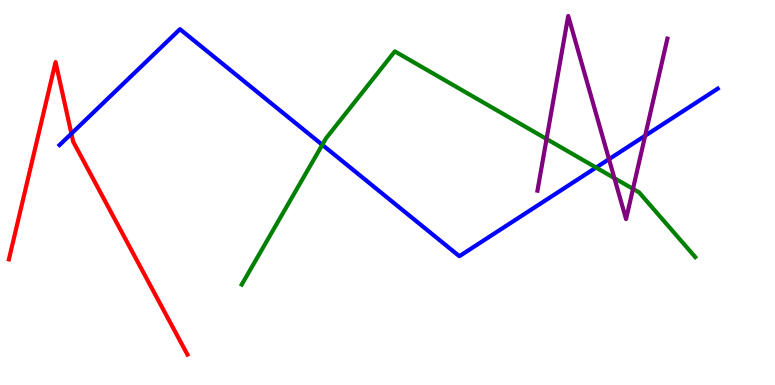[{'lines': ['blue', 'red'], 'intersections': [{'x': 0.921, 'y': 6.53}]}, {'lines': ['green', 'red'], 'intersections': []}, {'lines': ['purple', 'red'], 'intersections': []}, {'lines': ['blue', 'green'], 'intersections': [{'x': 4.16, 'y': 6.24}, {'x': 7.69, 'y': 5.65}]}, {'lines': ['blue', 'purple'], 'intersections': [{'x': 7.86, 'y': 5.87}, {'x': 8.32, 'y': 6.47}]}, {'lines': ['green', 'purple'], 'intersections': [{'x': 7.05, 'y': 6.39}, {'x': 7.93, 'y': 5.37}, {'x': 8.17, 'y': 5.09}]}]